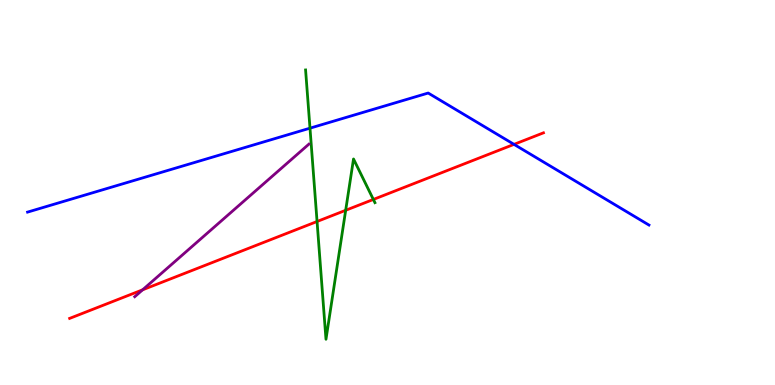[{'lines': ['blue', 'red'], 'intersections': [{'x': 6.63, 'y': 6.25}]}, {'lines': ['green', 'red'], 'intersections': [{'x': 4.09, 'y': 4.25}, {'x': 4.46, 'y': 4.54}, {'x': 4.82, 'y': 4.82}]}, {'lines': ['purple', 'red'], 'intersections': [{'x': 1.84, 'y': 2.47}]}, {'lines': ['blue', 'green'], 'intersections': [{'x': 4.0, 'y': 6.67}]}, {'lines': ['blue', 'purple'], 'intersections': []}, {'lines': ['green', 'purple'], 'intersections': []}]